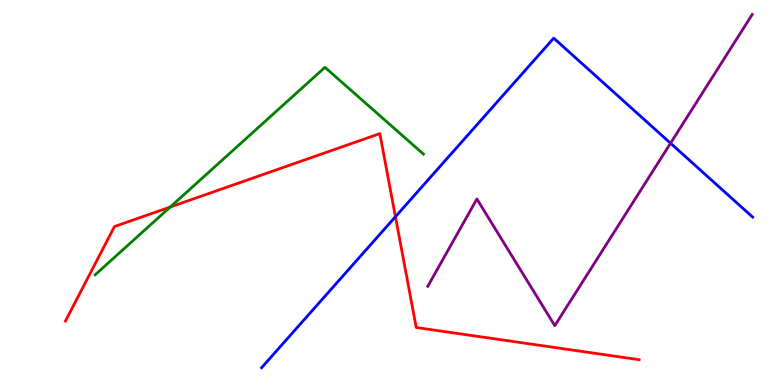[{'lines': ['blue', 'red'], 'intersections': [{'x': 5.1, 'y': 4.37}]}, {'lines': ['green', 'red'], 'intersections': [{'x': 2.2, 'y': 4.62}]}, {'lines': ['purple', 'red'], 'intersections': []}, {'lines': ['blue', 'green'], 'intersections': []}, {'lines': ['blue', 'purple'], 'intersections': [{'x': 8.65, 'y': 6.28}]}, {'lines': ['green', 'purple'], 'intersections': []}]